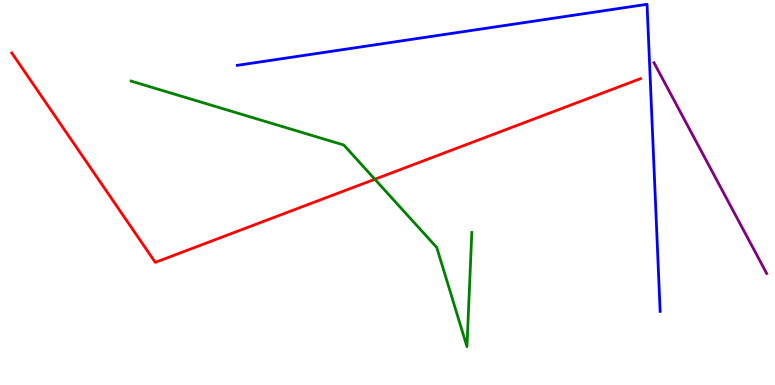[{'lines': ['blue', 'red'], 'intersections': []}, {'lines': ['green', 'red'], 'intersections': [{'x': 4.84, 'y': 5.34}]}, {'lines': ['purple', 'red'], 'intersections': []}, {'lines': ['blue', 'green'], 'intersections': []}, {'lines': ['blue', 'purple'], 'intersections': []}, {'lines': ['green', 'purple'], 'intersections': []}]